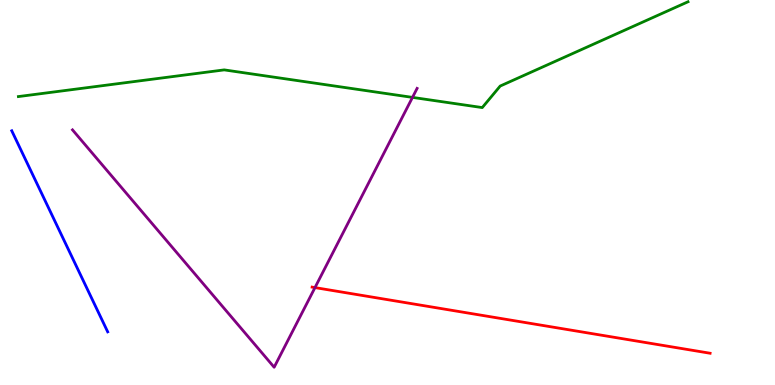[{'lines': ['blue', 'red'], 'intersections': []}, {'lines': ['green', 'red'], 'intersections': []}, {'lines': ['purple', 'red'], 'intersections': [{'x': 4.06, 'y': 2.53}]}, {'lines': ['blue', 'green'], 'intersections': []}, {'lines': ['blue', 'purple'], 'intersections': []}, {'lines': ['green', 'purple'], 'intersections': [{'x': 5.32, 'y': 7.47}]}]